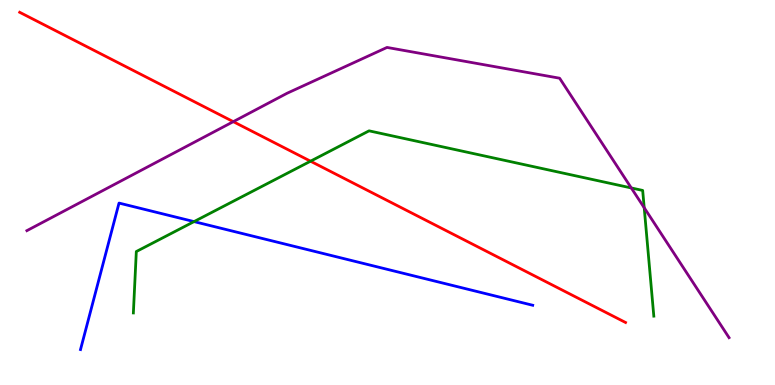[{'lines': ['blue', 'red'], 'intersections': []}, {'lines': ['green', 'red'], 'intersections': [{'x': 4.01, 'y': 5.81}]}, {'lines': ['purple', 'red'], 'intersections': [{'x': 3.01, 'y': 6.84}]}, {'lines': ['blue', 'green'], 'intersections': [{'x': 2.5, 'y': 4.24}]}, {'lines': ['blue', 'purple'], 'intersections': []}, {'lines': ['green', 'purple'], 'intersections': [{'x': 8.15, 'y': 5.12}, {'x': 8.31, 'y': 4.6}]}]